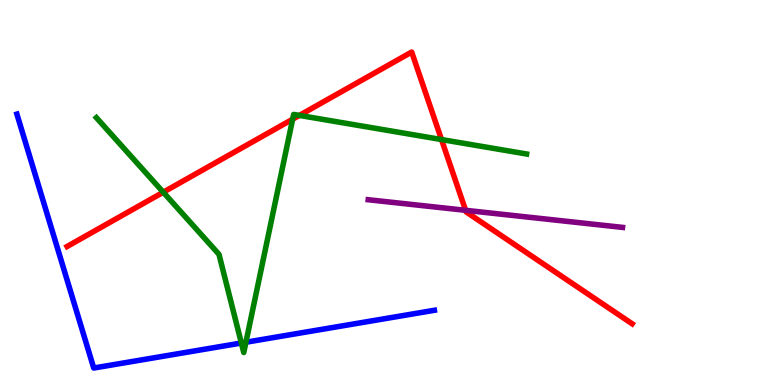[{'lines': ['blue', 'red'], 'intersections': []}, {'lines': ['green', 'red'], 'intersections': [{'x': 2.11, 'y': 5.01}, {'x': 3.78, 'y': 6.9}, {'x': 3.86, 'y': 7.0}, {'x': 5.7, 'y': 6.38}]}, {'lines': ['purple', 'red'], 'intersections': [{'x': 6.01, 'y': 4.54}]}, {'lines': ['blue', 'green'], 'intersections': [{'x': 3.11, 'y': 1.09}, {'x': 3.17, 'y': 1.11}]}, {'lines': ['blue', 'purple'], 'intersections': []}, {'lines': ['green', 'purple'], 'intersections': []}]